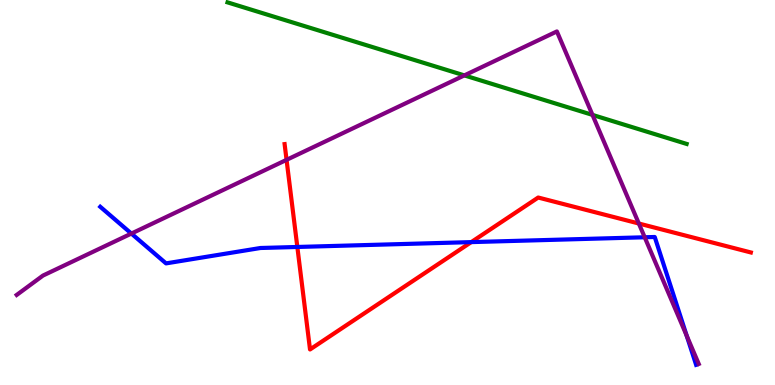[{'lines': ['blue', 'red'], 'intersections': [{'x': 3.84, 'y': 3.59}, {'x': 6.08, 'y': 3.71}]}, {'lines': ['green', 'red'], 'intersections': []}, {'lines': ['purple', 'red'], 'intersections': [{'x': 3.7, 'y': 5.85}, {'x': 8.24, 'y': 4.19}]}, {'lines': ['blue', 'green'], 'intersections': []}, {'lines': ['blue', 'purple'], 'intersections': [{'x': 1.7, 'y': 3.93}, {'x': 8.32, 'y': 3.84}, {'x': 8.86, 'y': 1.28}]}, {'lines': ['green', 'purple'], 'intersections': [{'x': 5.99, 'y': 8.04}, {'x': 7.65, 'y': 7.02}]}]